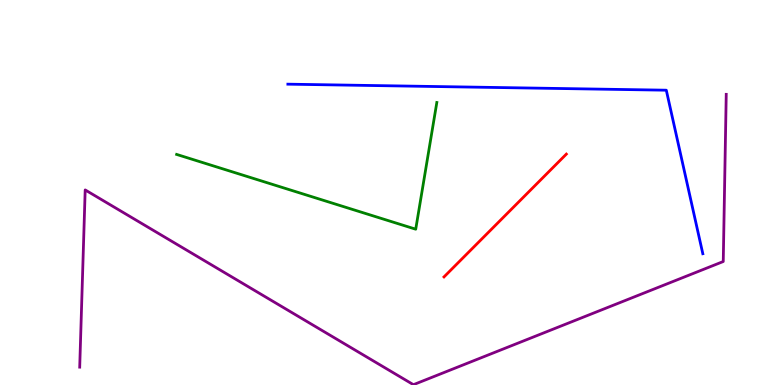[{'lines': ['blue', 'red'], 'intersections': []}, {'lines': ['green', 'red'], 'intersections': []}, {'lines': ['purple', 'red'], 'intersections': []}, {'lines': ['blue', 'green'], 'intersections': []}, {'lines': ['blue', 'purple'], 'intersections': []}, {'lines': ['green', 'purple'], 'intersections': []}]